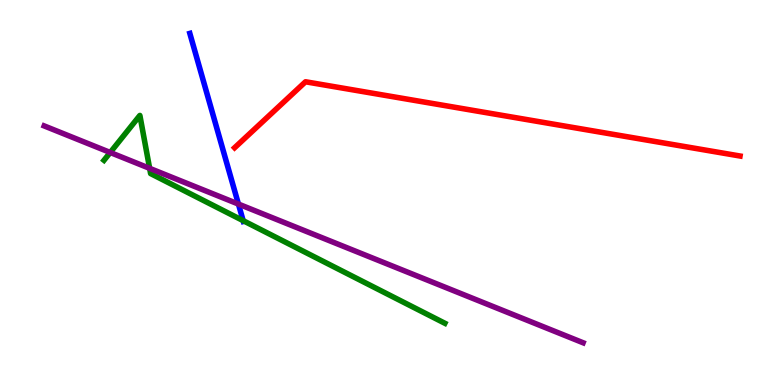[{'lines': ['blue', 'red'], 'intersections': []}, {'lines': ['green', 'red'], 'intersections': []}, {'lines': ['purple', 'red'], 'intersections': []}, {'lines': ['blue', 'green'], 'intersections': [{'x': 3.14, 'y': 4.27}]}, {'lines': ['blue', 'purple'], 'intersections': [{'x': 3.08, 'y': 4.7}]}, {'lines': ['green', 'purple'], 'intersections': [{'x': 1.42, 'y': 6.04}, {'x': 1.93, 'y': 5.63}]}]